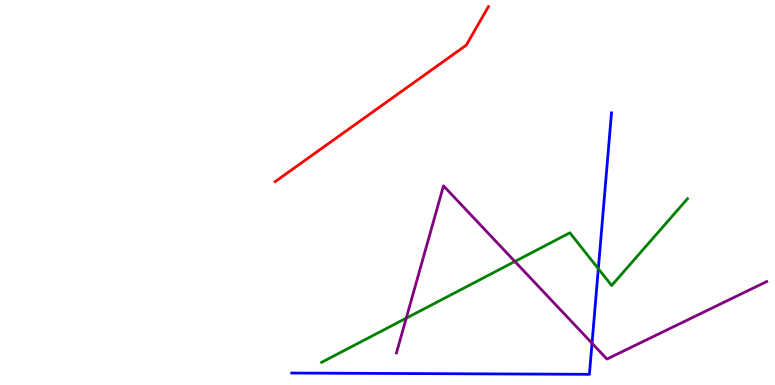[{'lines': ['blue', 'red'], 'intersections': []}, {'lines': ['green', 'red'], 'intersections': []}, {'lines': ['purple', 'red'], 'intersections': []}, {'lines': ['blue', 'green'], 'intersections': [{'x': 7.72, 'y': 3.02}]}, {'lines': ['blue', 'purple'], 'intersections': [{'x': 7.64, 'y': 1.08}]}, {'lines': ['green', 'purple'], 'intersections': [{'x': 5.24, 'y': 1.74}, {'x': 6.64, 'y': 3.21}]}]